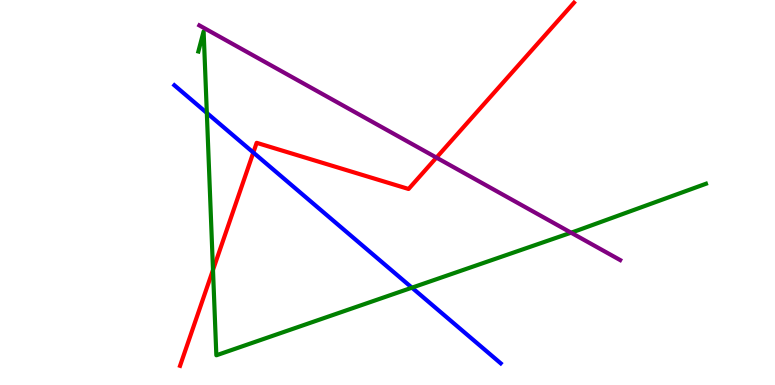[{'lines': ['blue', 'red'], 'intersections': [{'x': 3.27, 'y': 6.04}]}, {'lines': ['green', 'red'], 'intersections': [{'x': 2.75, 'y': 2.99}]}, {'lines': ['purple', 'red'], 'intersections': [{'x': 5.63, 'y': 5.91}]}, {'lines': ['blue', 'green'], 'intersections': [{'x': 2.67, 'y': 7.07}, {'x': 5.32, 'y': 2.53}]}, {'lines': ['blue', 'purple'], 'intersections': []}, {'lines': ['green', 'purple'], 'intersections': [{'x': 7.37, 'y': 3.96}]}]